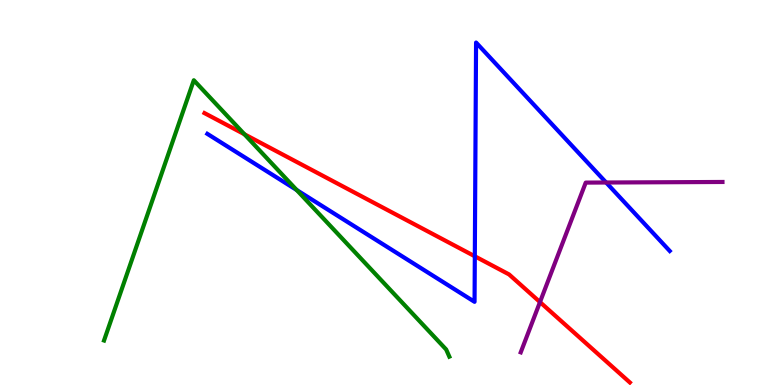[{'lines': ['blue', 'red'], 'intersections': [{'x': 6.13, 'y': 3.34}]}, {'lines': ['green', 'red'], 'intersections': [{'x': 3.15, 'y': 6.51}]}, {'lines': ['purple', 'red'], 'intersections': [{'x': 6.97, 'y': 2.15}]}, {'lines': ['blue', 'green'], 'intersections': [{'x': 3.83, 'y': 5.06}]}, {'lines': ['blue', 'purple'], 'intersections': [{'x': 7.82, 'y': 5.26}]}, {'lines': ['green', 'purple'], 'intersections': []}]